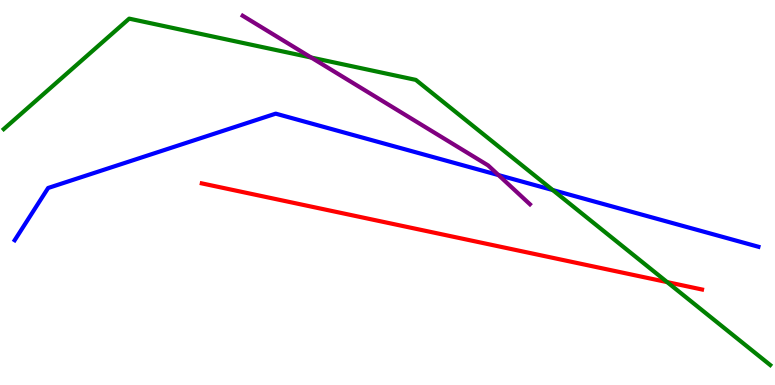[{'lines': ['blue', 'red'], 'intersections': []}, {'lines': ['green', 'red'], 'intersections': [{'x': 8.61, 'y': 2.67}]}, {'lines': ['purple', 'red'], 'intersections': []}, {'lines': ['blue', 'green'], 'intersections': [{'x': 7.13, 'y': 5.06}]}, {'lines': ['blue', 'purple'], 'intersections': [{'x': 6.43, 'y': 5.45}]}, {'lines': ['green', 'purple'], 'intersections': [{'x': 4.02, 'y': 8.51}]}]